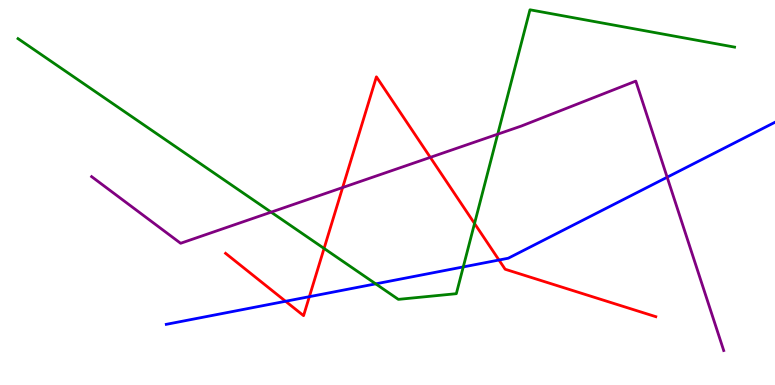[{'lines': ['blue', 'red'], 'intersections': [{'x': 3.68, 'y': 2.17}, {'x': 3.99, 'y': 2.29}, {'x': 6.44, 'y': 3.25}]}, {'lines': ['green', 'red'], 'intersections': [{'x': 4.18, 'y': 3.55}, {'x': 6.12, 'y': 4.2}]}, {'lines': ['purple', 'red'], 'intersections': [{'x': 4.42, 'y': 5.13}, {'x': 5.55, 'y': 5.91}]}, {'lines': ['blue', 'green'], 'intersections': [{'x': 4.85, 'y': 2.63}, {'x': 5.98, 'y': 3.07}]}, {'lines': ['blue', 'purple'], 'intersections': [{'x': 8.61, 'y': 5.4}]}, {'lines': ['green', 'purple'], 'intersections': [{'x': 3.5, 'y': 4.49}, {'x': 6.42, 'y': 6.51}]}]